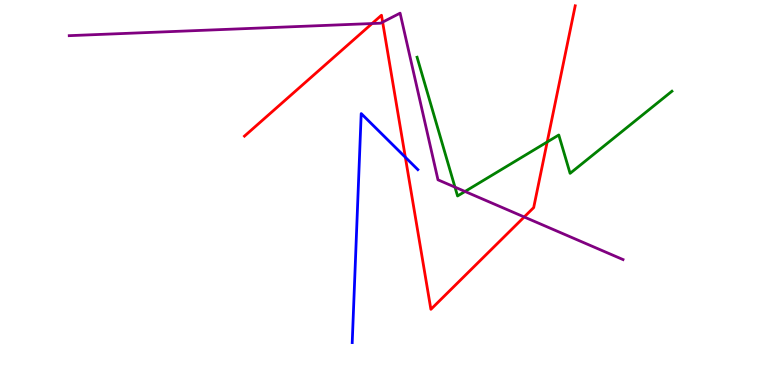[{'lines': ['blue', 'red'], 'intersections': [{'x': 5.23, 'y': 5.92}]}, {'lines': ['green', 'red'], 'intersections': [{'x': 7.06, 'y': 6.31}]}, {'lines': ['purple', 'red'], 'intersections': [{'x': 4.8, 'y': 9.39}, {'x': 4.94, 'y': 9.43}, {'x': 6.76, 'y': 4.36}]}, {'lines': ['blue', 'green'], 'intersections': []}, {'lines': ['blue', 'purple'], 'intersections': []}, {'lines': ['green', 'purple'], 'intersections': [{'x': 5.87, 'y': 5.14}, {'x': 6.0, 'y': 5.03}]}]